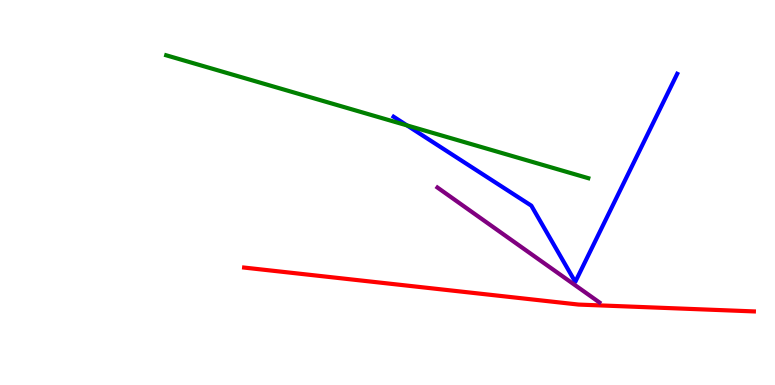[{'lines': ['blue', 'red'], 'intersections': []}, {'lines': ['green', 'red'], 'intersections': []}, {'lines': ['purple', 'red'], 'intersections': []}, {'lines': ['blue', 'green'], 'intersections': [{'x': 5.25, 'y': 6.74}]}, {'lines': ['blue', 'purple'], 'intersections': []}, {'lines': ['green', 'purple'], 'intersections': []}]